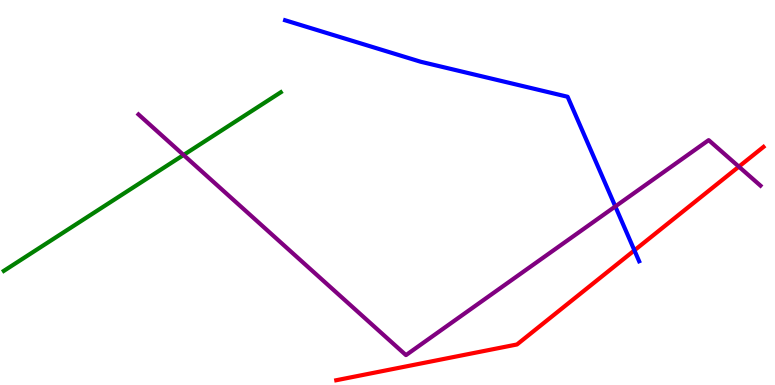[{'lines': ['blue', 'red'], 'intersections': [{'x': 8.19, 'y': 3.5}]}, {'lines': ['green', 'red'], 'intersections': []}, {'lines': ['purple', 'red'], 'intersections': [{'x': 9.53, 'y': 5.67}]}, {'lines': ['blue', 'green'], 'intersections': []}, {'lines': ['blue', 'purple'], 'intersections': [{'x': 7.94, 'y': 4.64}]}, {'lines': ['green', 'purple'], 'intersections': [{'x': 2.37, 'y': 5.97}]}]